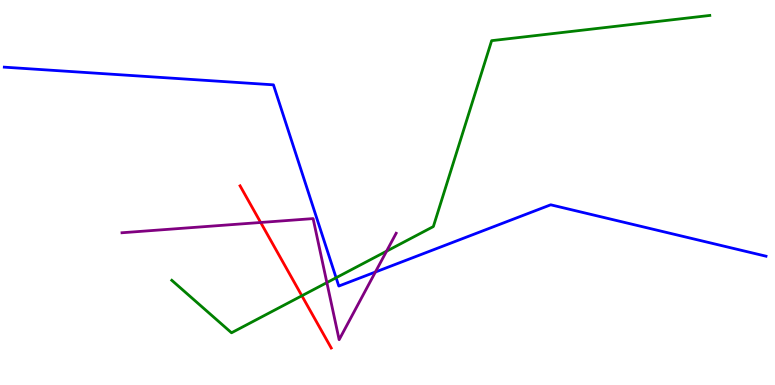[{'lines': ['blue', 'red'], 'intersections': []}, {'lines': ['green', 'red'], 'intersections': [{'x': 3.9, 'y': 2.32}]}, {'lines': ['purple', 'red'], 'intersections': [{'x': 3.36, 'y': 4.22}]}, {'lines': ['blue', 'green'], 'intersections': [{'x': 4.34, 'y': 2.79}]}, {'lines': ['blue', 'purple'], 'intersections': [{'x': 4.84, 'y': 2.93}]}, {'lines': ['green', 'purple'], 'intersections': [{'x': 4.22, 'y': 2.66}, {'x': 4.99, 'y': 3.48}]}]